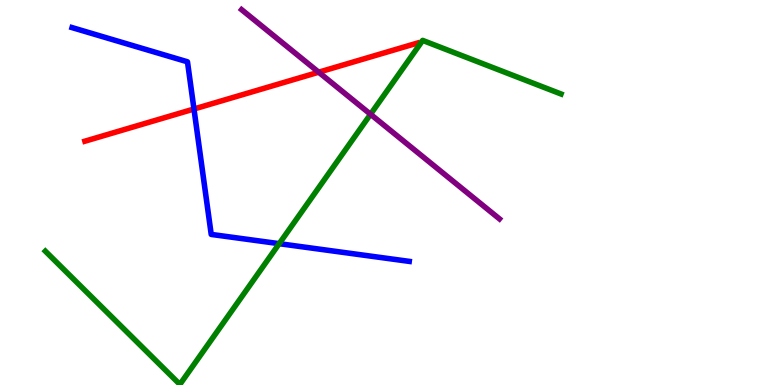[{'lines': ['blue', 'red'], 'intersections': [{'x': 2.5, 'y': 7.17}]}, {'lines': ['green', 'red'], 'intersections': []}, {'lines': ['purple', 'red'], 'intersections': [{'x': 4.11, 'y': 8.12}]}, {'lines': ['blue', 'green'], 'intersections': [{'x': 3.6, 'y': 3.67}]}, {'lines': ['blue', 'purple'], 'intersections': []}, {'lines': ['green', 'purple'], 'intersections': [{'x': 4.78, 'y': 7.03}]}]